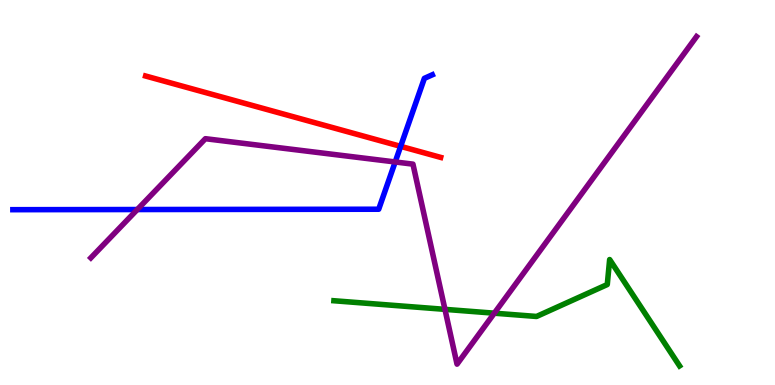[{'lines': ['blue', 'red'], 'intersections': [{'x': 5.17, 'y': 6.2}]}, {'lines': ['green', 'red'], 'intersections': []}, {'lines': ['purple', 'red'], 'intersections': []}, {'lines': ['blue', 'green'], 'intersections': []}, {'lines': ['blue', 'purple'], 'intersections': [{'x': 1.77, 'y': 4.56}, {'x': 5.1, 'y': 5.79}]}, {'lines': ['green', 'purple'], 'intersections': [{'x': 5.74, 'y': 1.96}, {'x': 6.38, 'y': 1.87}]}]